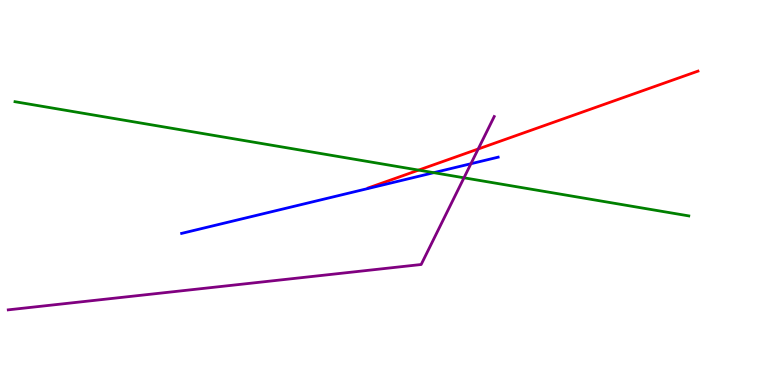[{'lines': ['blue', 'red'], 'intersections': []}, {'lines': ['green', 'red'], 'intersections': [{'x': 5.4, 'y': 5.58}]}, {'lines': ['purple', 'red'], 'intersections': [{'x': 6.17, 'y': 6.13}]}, {'lines': ['blue', 'green'], 'intersections': [{'x': 5.6, 'y': 5.51}]}, {'lines': ['blue', 'purple'], 'intersections': [{'x': 6.08, 'y': 5.75}]}, {'lines': ['green', 'purple'], 'intersections': [{'x': 5.99, 'y': 5.38}]}]